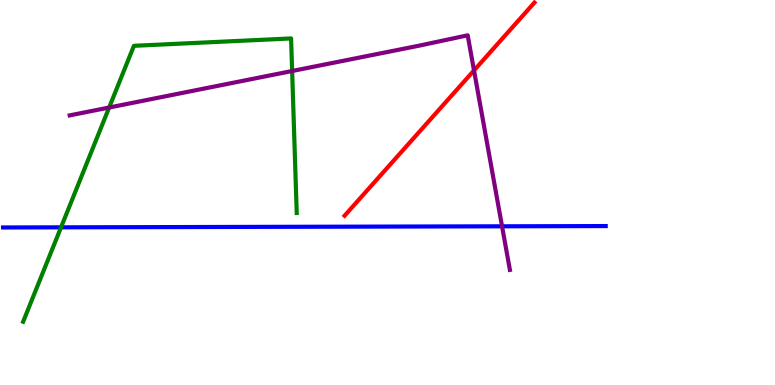[{'lines': ['blue', 'red'], 'intersections': []}, {'lines': ['green', 'red'], 'intersections': []}, {'lines': ['purple', 'red'], 'intersections': [{'x': 6.12, 'y': 8.17}]}, {'lines': ['blue', 'green'], 'intersections': [{'x': 0.788, 'y': 4.1}]}, {'lines': ['blue', 'purple'], 'intersections': [{'x': 6.48, 'y': 4.12}]}, {'lines': ['green', 'purple'], 'intersections': [{'x': 1.41, 'y': 7.21}, {'x': 3.77, 'y': 8.16}]}]